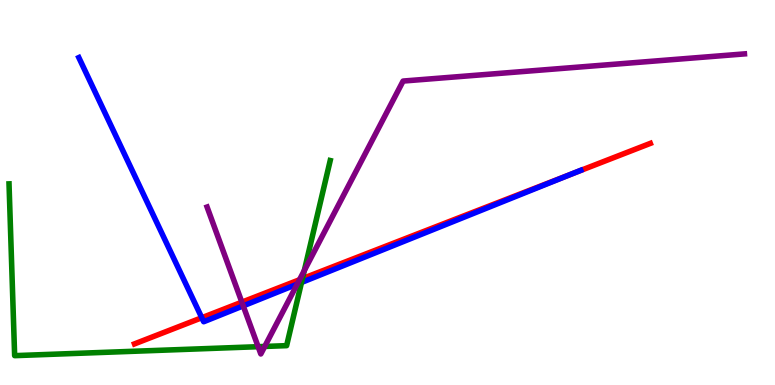[{'lines': ['blue', 'red'], 'intersections': [{'x': 2.6, 'y': 1.75}, {'x': 7.39, 'y': 5.5}]}, {'lines': ['green', 'red'], 'intersections': [{'x': 3.9, 'y': 2.76}]}, {'lines': ['purple', 'red'], 'intersections': [{'x': 3.12, 'y': 2.15}, {'x': 3.86, 'y': 2.73}]}, {'lines': ['blue', 'green'], 'intersections': [{'x': 3.89, 'y': 2.66}]}, {'lines': ['blue', 'purple'], 'intersections': [{'x': 3.14, 'y': 2.06}, {'x': 3.83, 'y': 2.62}]}, {'lines': ['green', 'purple'], 'intersections': [{'x': 3.33, 'y': 0.995}, {'x': 3.42, 'y': 1.0}, {'x': 3.93, 'y': 2.97}]}]